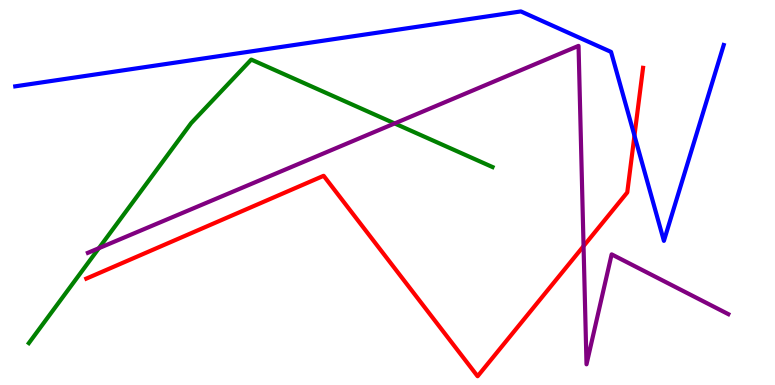[{'lines': ['blue', 'red'], 'intersections': [{'x': 8.19, 'y': 6.48}]}, {'lines': ['green', 'red'], 'intersections': []}, {'lines': ['purple', 'red'], 'intersections': [{'x': 7.53, 'y': 3.61}]}, {'lines': ['blue', 'green'], 'intersections': []}, {'lines': ['blue', 'purple'], 'intersections': []}, {'lines': ['green', 'purple'], 'intersections': [{'x': 1.28, 'y': 3.55}, {'x': 5.09, 'y': 6.79}]}]